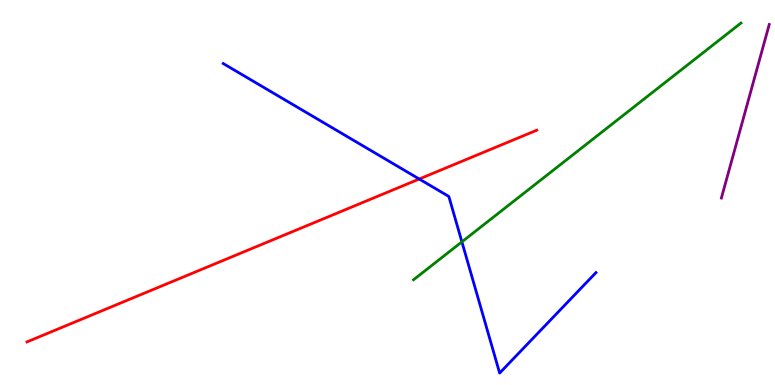[{'lines': ['blue', 'red'], 'intersections': [{'x': 5.41, 'y': 5.35}]}, {'lines': ['green', 'red'], 'intersections': []}, {'lines': ['purple', 'red'], 'intersections': []}, {'lines': ['blue', 'green'], 'intersections': [{'x': 5.96, 'y': 3.72}]}, {'lines': ['blue', 'purple'], 'intersections': []}, {'lines': ['green', 'purple'], 'intersections': []}]